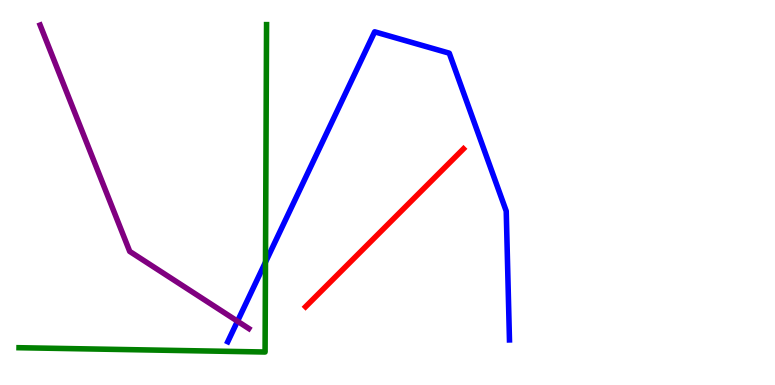[{'lines': ['blue', 'red'], 'intersections': []}, {'lines': ['green', 'red'], 'intersections': []}, {'lines': ['purple', 'red'], 'intersections': []}, {'lines': ['blue', 'green'], 'intersections': [{'x': 3.43, 'y': 3.19}]}, {'lines': ['blue', 'purple'], 'intersections': [{'x': 3.06, 'y': 1.66}]}, {'lines': ['green', 'purple'], 'intersections': []}]